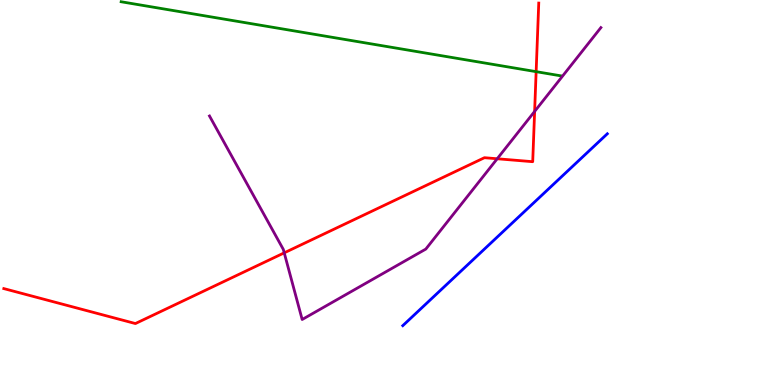[{'lines': ['blue', 'red'], 'intersections': []}, {'lines': ['green', 'red'], 'intersections': [{'x': 6.92, 'y': 8.14}]}, {'lines': ['purple', 'red'], 'intersections': [{'x': 3.67, 'y': 3.43}, {'x': 6.42, 'y': 5.88}, {'x': 6.9, 'y': 7.11}]}, {'lines': ['blue', 'green'], 'intersections': []}, {'lines': ['blue', 'purple'], 'intersections': []}, {'lines': ['green', 'purple'], 'intersections': []}]